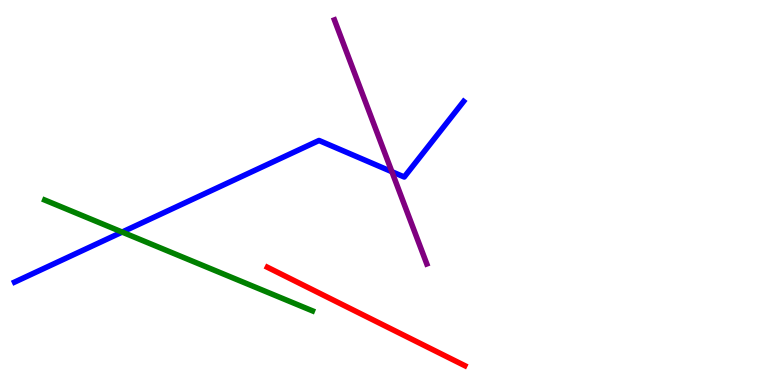[{'lines': ['blue', 'red'], 'intersections': []}, {'lines': ['green', 'red'], 'intersections': []}, {'lines': ['purple', 'red'], 'intersections': []}, {'lines': ['blue', 'green'], 'intersections': [{'x': 1.58, 'y': 3.97}]}, {'lines': ['blue', 'purple'], 'intersections': [{'x': 5.06, 'y': 5.54}]}, {'lines': ['green', 'purple'], 'intersections': []}]